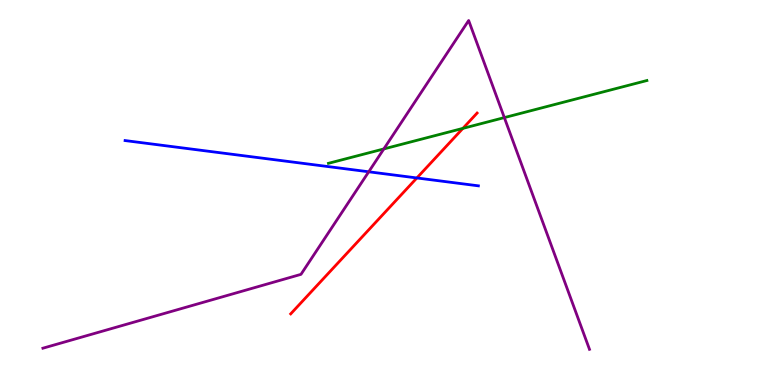[{'lines': ['blue', 'red'], 'intersections': [{'x': 5.38, 'y': 5.38}]}, {'lines': ['green', 'red'], 'intersections': [{'x': 5.97, 'y': 6.67}]}, {'lines': ['purple', 'red'], 'intersections': []}, {'lines': ['blue', 'green'], 'intersections': []}, {'lines': ['blue', 'purple'], 'intersections': [{'x': 4.76, 'y': 5.54}]}, {'lines': ['green', 'purple'], 'intersections': [{'x': 4.95, 'y': 6.13}, {'x': 6.51, 'y': 6.95}]}]